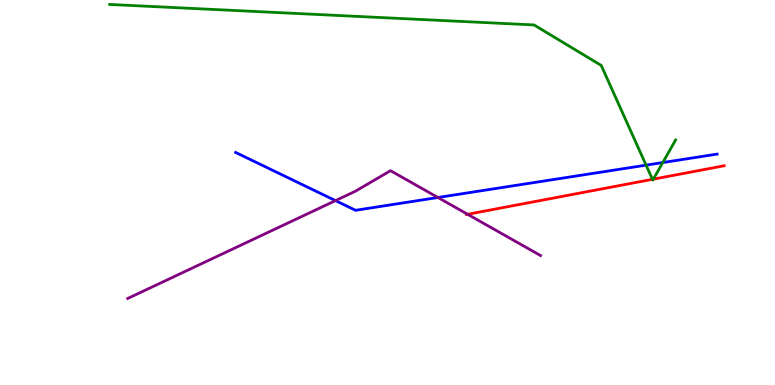[{'lines': ['blue', 'red'], 'intersections': []}, {'lines': ['green', 'red'], 'intersections': [{'x': 8.42, 'y': 5.34}, {'x': 8.43, 'y': 5.35}]}, {'lines': ['purple', 'red'], 'intersections': [{'x': 6.03, 'y': 4.43}]}, {'lines': ['blue', 'green'], 'intersections': [{'x': 8.34, 'y': 5.71}, {'x': 8.55, 'y': 5.78}]}, {'lines': ['blue', 'purple'], 'intersections': [{'x': 4.33, 'y': 4.79}, {'x': 5.65, 'y': 4.87}]}, {'lines': ['green', 'purple'], 'intersections': []}]